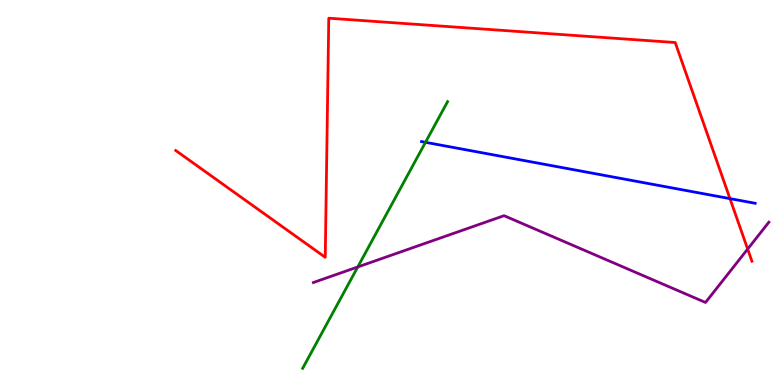[{'lines': ['blue', 'red'], 'intersections': [{'x': 9.42, 'y': 4.84}]}, {'lines': ['green', 'red'], 'intersections': []}, {'lines': ['purple', 'red'], 'intersections': [{'x': 9.65, 'y': 3.53}]}, {'lines': ['blue', 'green'], 'intersections': [{'x': 5.49, 'y': 6.3}]}, {'lines': ['blue', 'purple'], 'intersections': []}, {'lines': ['green', 'purple'], 'intersections': [{'x': 4.62, 'y': 3.07}]}]